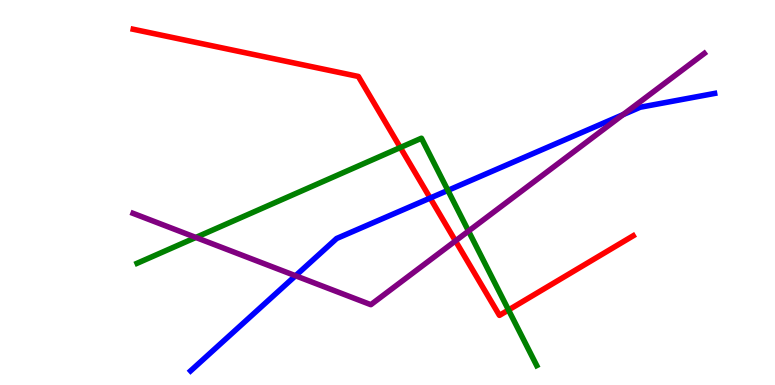[{'lines': ['blue', 'red'], 'intersections': [{'x': 5.55, 'y': 4.86}]}, {'lines': ['green', 'red'], 'intersections': [{'x': 5.17, 'y': 6.17}, {'x': 6.56, 'y': 1.95}]}, {'lines': ['purple', 'red'], 'intersections': [{'x': 5.88, 'y': 3.74}]}, {'lines': ['blue', 'green'], 'intersections': [{'x': 5.78, 'y': 5.05}]}, {'lines': ['blue', 'purple'], 'intersections': [{'x': 3.81, 'y': 2.84}, {'x': 8.04, 'y': 7.02}]}, {'lines': ['green', 'purple'], 'intersections': [{'x': 2.53, 'y': 3.83}, {'x': 6.05, 'y': 4.0}]}]